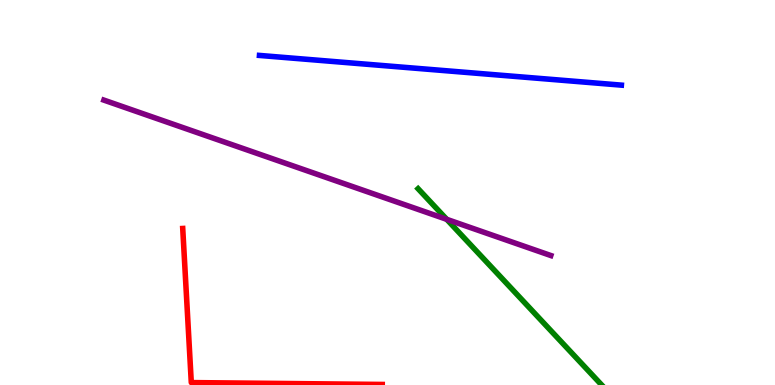[{'lines': ['blue', 'red'], 'intersections': []}, {'lines': ['green', 'red'], 'intersections': []}, {'lines': ['purple', 'red'], 'intersections': []}, {'lines': ['blue', 'green'], 'intersections': []}, {'lines': ['blue', 'purple'], 'intersections': []}, {'lines': ['green', 'purple'], 'intersections': [{'x': 5.76, 'y': 4.3}]}]